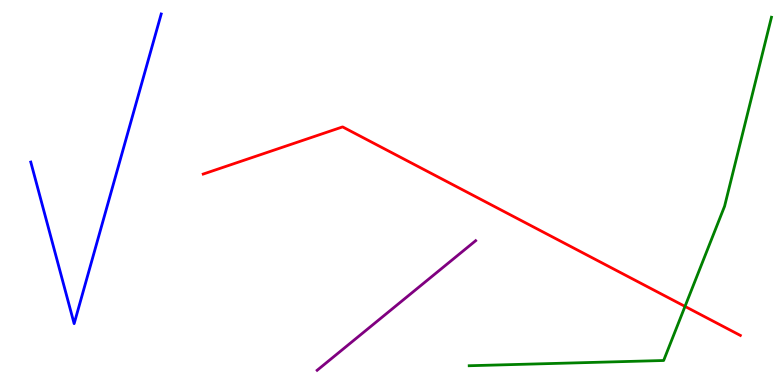[{'lines': ['blue', 'red'], 'intersections': []}, {'lines': ['green', 'red'], 'intersections': [{'x': 8.84, 'y': 2.04}]}, {'lines': ['purple', 'red'], 'intersections': []}, {'lines': ['blue', 'green'], 'intersections': []}, {'lines': ['blue', 'purple'], 'intersections': []}, {'lines': ['green', 'purple'], 'intersections': []}]